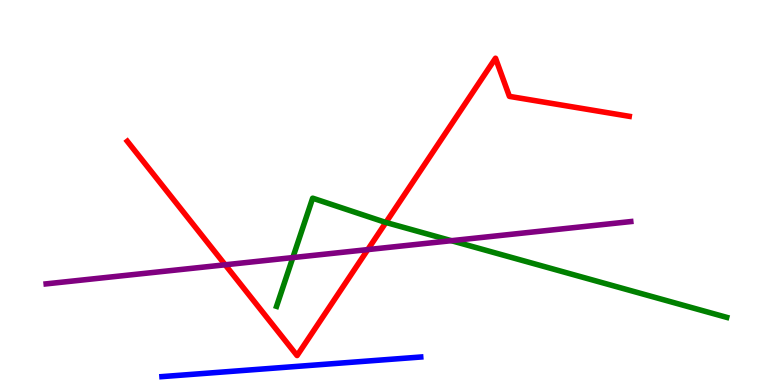[{'lines': ['blue', 'red'], 'intersections': []}, {'lines': ['green', 'red'], 'intersections': [{'x': 4.98, 'y': 4.22}]}, {'lines': ['purple', 'red'], 'intersections': [{'x': 2.91, 'y': 3.12}, {'x': 4.75, 'y': 3.52}]}, {'lines': ['blue', 'green'], 'intersections': []}, {'lines': ['blue', 'purple'], 'intersections': []}, {'lines': ['green', 'purple'], 'intersections': [{'x': 3.78, 'y': 3.31}, {'x': 5.82, 'y': 3.75}]}]